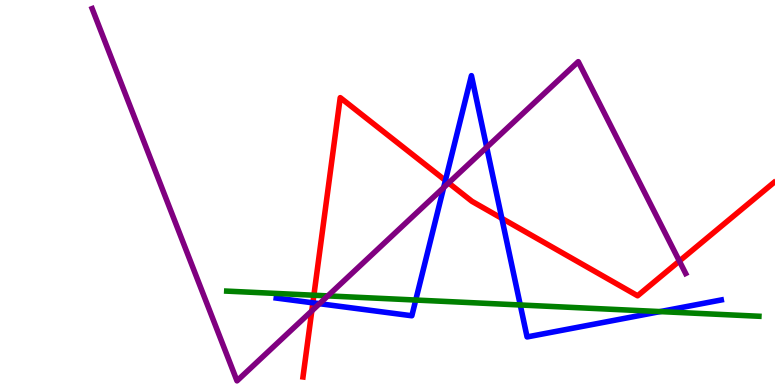[{'lines': ['blue', 'red'], 'intersections': [{'x': 4.04, 'y': 2.13}, {'x': 5.75, 'y': 5.31}, {'x': 6.48, 'y': 4.33}]}, {'lines': ['green', 'red'], 'intersections': [{'x': 4.05, 'y': 2.33}]}, {'lines': ['purple', 'red'], 'intersections': [{'x': 4.02, 'y': 1.92}, {'x': 5.79, 'y': 5.25}, {'x': 8.77, 'y': 3.22}]}, {'lines': ['blue', 'green'], 'intersections': [{'x': 5.36, 'y': 2.21}, {'x': 6.71, 'y': 2.08}, {'x': 8.52, 'y': 1.91}]}, {'lines': ['blue', 'purple'], 'intersections': [{'x': 4.12, 'y': 2.11}, {'x': 5.72, 'y': 5.13}, {'x': 6.28, 'y': 6.17}]}, {'lines': ['green', 'purple'], 'intersections': [{'x': 4.23, 'y': 2.31}]}]